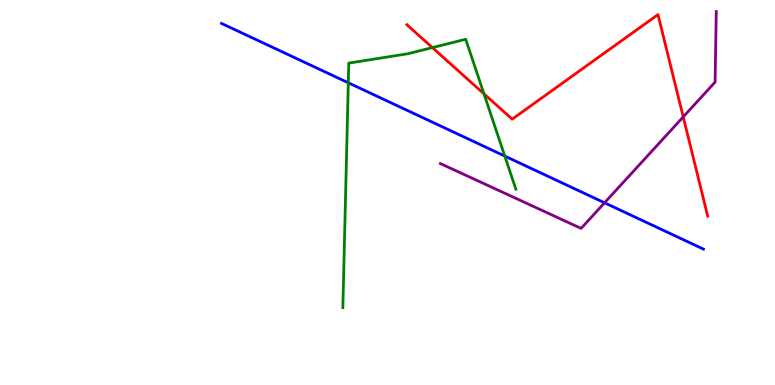[{'lines': ['blue', 'red'], 'intersections': []}, {'lines': ['green', 'red'], 'intersections': [{'x': 5.58, 'y': 8.76}, {'x': 6.24, 'y': 7.56}]}, {'lines': ['purple', 'red'], 'intersections': [{'x': 8.82, 'y': 6.96}]}, {'lines': ['blue', 'green'], 'intersections': [{'x': 4.49, 'y': 7.85}, {'x': 6.51, 'y': 5.95}]}, {'lines': ['blue', 'purple'], 'intersections': [{'x': 7.8, 'y': 4.73}]}, {'lines': ['green', 'purple'], 'intersections': []}]